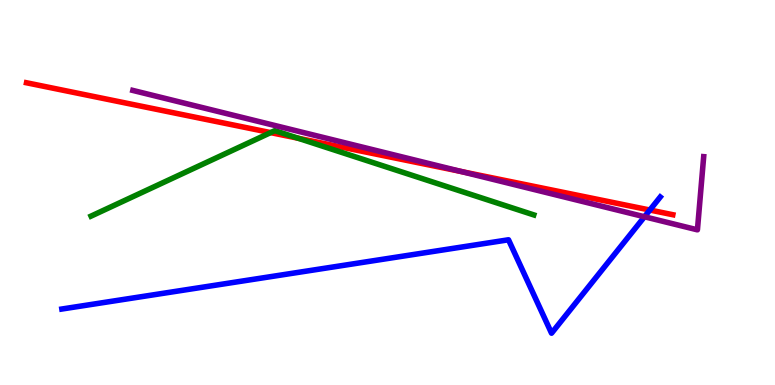[{'lines': ['blue', 'red'], 'intersections': [{'x': 8.39, 'y': 4.54}]}, {'lines': ['green', 'red'], 'intersections': [{'x': 3.49, 'y': 6.56}, {'x': 3.85, 'y': 6.41}]}, {'lines': ['purple', 'red'], 'intersections': [{'x': 5.95, 'y': 5.54}]}, {'lines': ['blue', 'green'], 'intersections': []}, {'lines': ['blue', 'purple'], 'intersections': [{'x': 8.32, 'y': 4.37}]}, {'lines': ['green', 'purple'], 'intersections': []}]